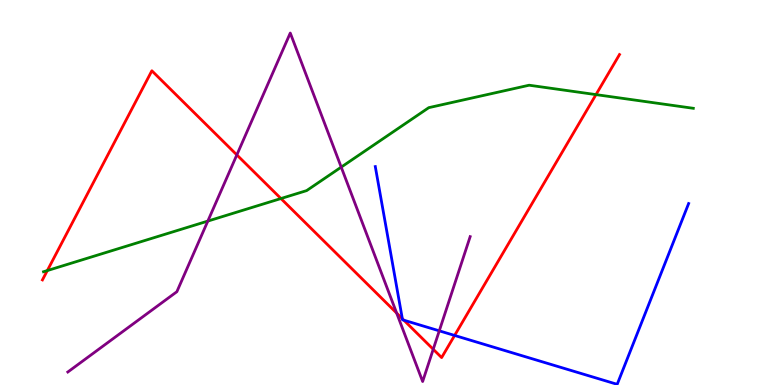[{'lines': ['blue', 'red'], 'intersections': [{'x': 5.19, 'y': 1.72}, {'x': 5.21, 'y': 1.68}, {'x': 5.87, 'y': 1.29}]}, {'lines': ['green', 'red'], 'intersections': [{'x': 0.611, 'y': 2.97}, {'x': 3.62, 'y': 4.84}, {'x': 7.69, 'y': 7.54}]}, {'lines': ['purple', 'red'], 'intersections': [{'x': 3.06, 'y': 5.98}, {'x': 5.12, 'y': 1.87}, {'x': 5.59, 'y': 0.928}]}, {'lines': ['blue', 'green'], 'intersections': []}, {'lines': ['blue', 'purple'], 'intersections': [{'x': 5.67, 'y': 1.41}]}, {'lines': ['green', 'purple'], 'intersections': [{'x': 2.68, 'y': 4.26}, {'x': 4.4, 'y': 5.66}]}]